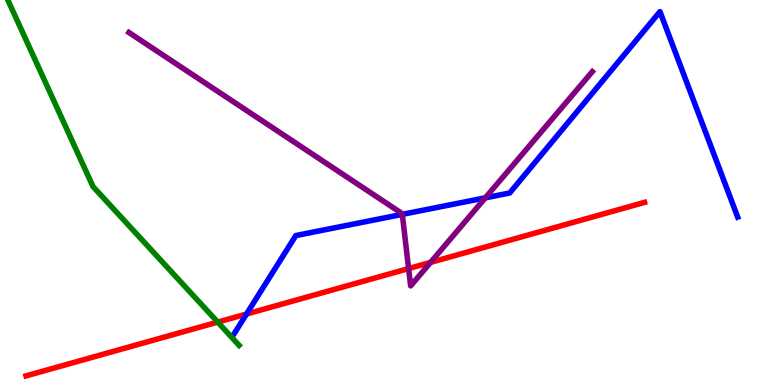[{'lines': ['blue', 'red'], 'intersections': [{'x': 3.18, 'y': 1.84}]}, {'lines': ['green', 'red'], 'intersections': [{'x': 2.81, 'y': 1.63}]}, {'lines': ['purple', 'red'], 'intersections': [{'x': 5.27, 'y': 3.02}, {'x': 5.56, 'y': 3.18}]}, {'lines': ['blue', 'green'], 'intersections': []}, {'lines': ['blue', 'purple'], 'intersections': [{'x': 5.19, 'y': 4.43}, {'x': 6.26, 'y': 4.86}]}, {'lines': ['green', 'purple'], 'intersections': []}]